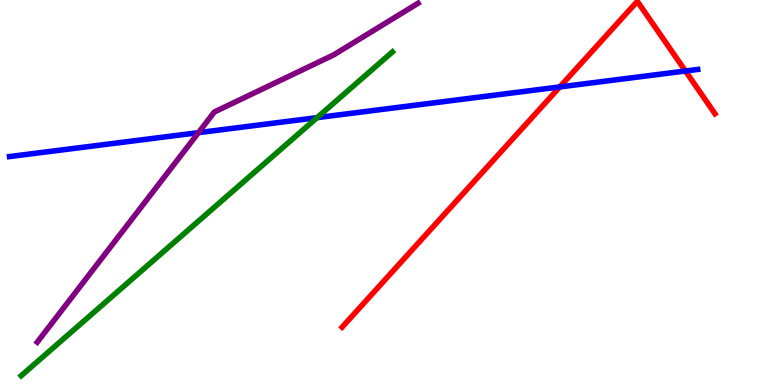[{'lines': ['blue', 'red'], 'intersections': [{'x': 7.22, 'y': 7.74}, {'x': 8.84, 'y': 8.16}]}, {'lines': ['green', 'red'], 'intersections': []}, {'lines': ['purple', 'red'], 'intersections': []}, {'lines': ['blue', 'green'], 'intersections': [{'x': 4.09, 'y': 6.94}]}, {'lines': ['blue', 'purple'], 'intersections': [{'x': 2.56, 'y': 6.55}]}, {'lines': ['green', 'purple'], 'intersections': []}]